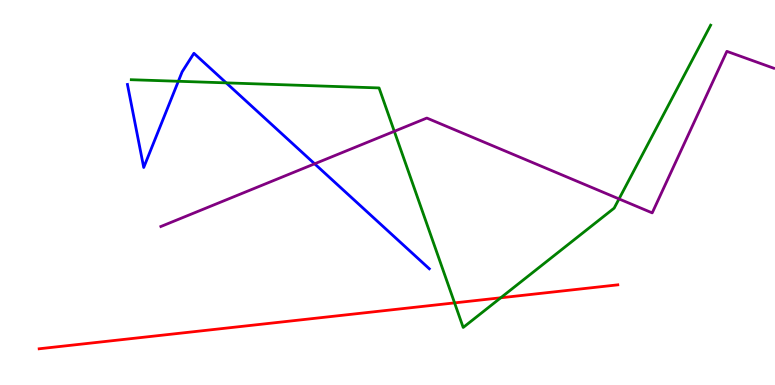[{'lines': ['blue', 'red'], 'intersections': []}, {'lines': ['green', 'red'], 'intersections': [{'x': 5.87, 'y': 2.13}, {'x': 6.46, 'y': 2.27}]}, {'lines': ['purple', 'red'], 'intersections': []}, {'lines': ['blue', 'green'], 'intersections': [{'x': 2.3, 'y': 7.89}, {'x': 2.92, 'y': 7.85}]}, {'lines': ['blue', 'purple'], 'intersections': [{'x': 4.06, 'y': 5.75}]}, {'lines': ['green', 'purple'], 'intersections': [{'x': 5.09, 'y': 6.59}, {'x': 7.99, 'y': 4.83}]}]